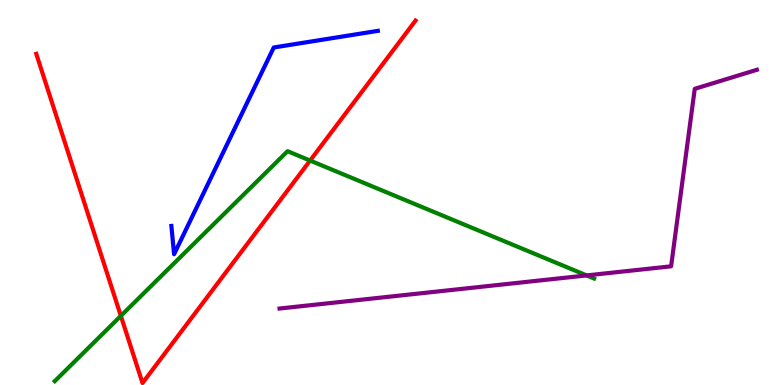[{'lines': ['blue', 'red'], 'intersections': []}, {'lines': ['green', 'red'], 'intersections': [{'x': 1.56, 'y': 1.8}, {'x': 4.0, 'y': 5.83}]}, {'lines': ['purple', 'red'], 'intersections': []}, {'lines': ['blue', 'green'], 'intersections': []}, {'lines': ['blue', 'purple'], 'intersections': []}, {'lines': ['green', 'purple'], 'intersections': [{'x': 7.57, 'y': 2.85}]}]